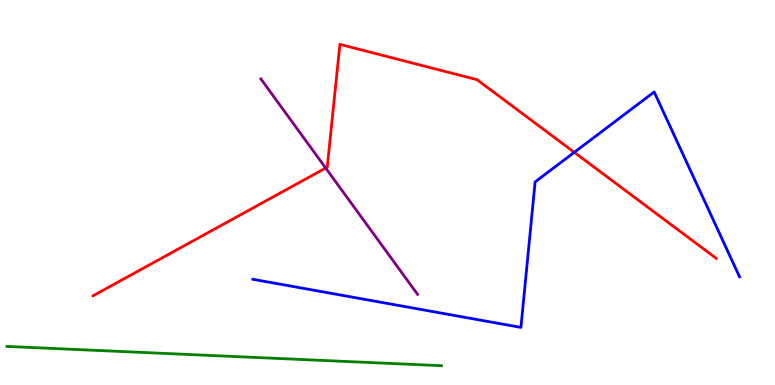[{'lines': ['blue', 'red'], 'intersections': [{'x': 7.41, 'y': 6.04}]}, {'lines': ['green', 'red'], 'intersections': []}, {'lines': ['purple', 'red'], 'intersections': [{'x': 4.2, 'y': 5.64}]}, {'lines': ['blue', 'green'], 'intersections': []}, {'lines': ['blue', 'purple'], 'intersections': []}, {'lines': ['green', 'purple'], 'intersections': []}]